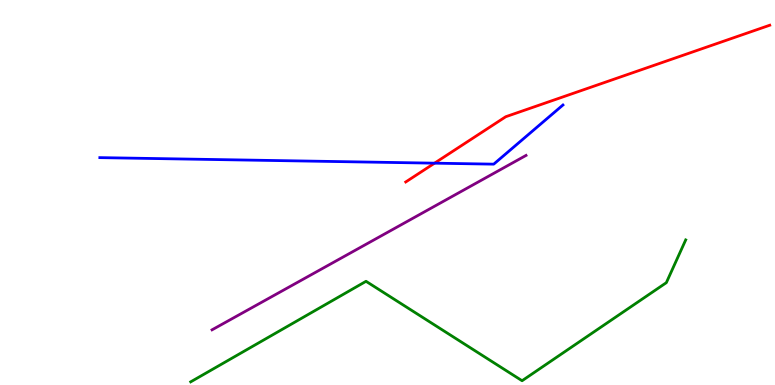[{'lines': ['blue', 'red'], 'intersections': [{'x': 5.61, 'y': 5.76}]}, {'lines': ['green', 'red'], 'intersections': []}, {'lines': ['purple', 'red'], 'intersections': []}, {'lines': ['blue', 'green'], 'intersections': []}, {'lines': ['blue', 'purple'], 'intersections': []}, {'lines': ['green', 'purple'], 'intersections': []}]